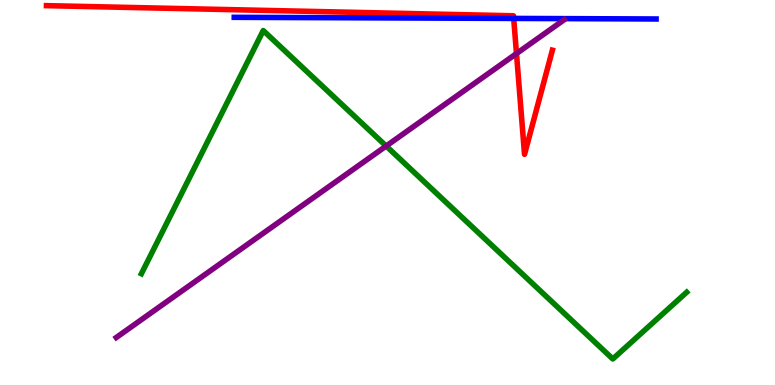[{'lines': ['blue', 'red'], 'intersections': [{'x': 6.63, 'y': 9.52}]}, {'lines': ['green', 'red'], 'intersections': []}, {'lines': ['purple', 'red'], 'intersections': [{'x': 6.66, 'y': 8.61}]}, {'lines': ['blue', 'green'], 'intersections': []}, {'lines': ['blue', 'purple'], 'intersections': []}, {'lines': ['green', 'purple'], 'intersections': [{'x': 4.98, 'y': 6.21}]}]